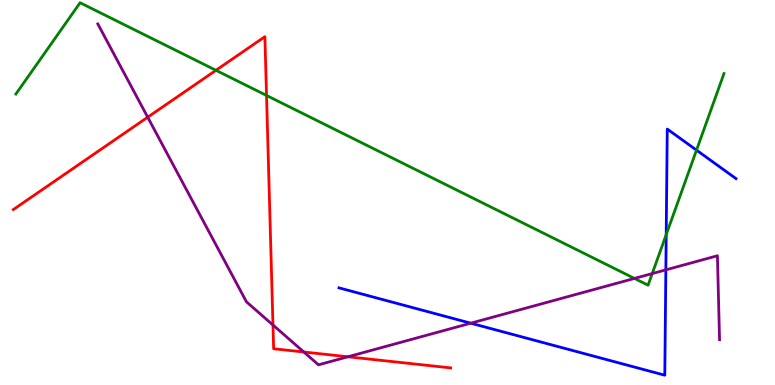[{'lines': ['blue', 'red'], 'intersections': []}, {'lines': ['green', 'red'], 'intersections': [{'x': 2.79, 'y': 8.17}, {'x': 3.44, 'y': 7.52}]}, {'lines': ['purple', 'red'], 'intersections': [{'x': 1.91, 'y': 6.96}, {'x': 3.52, 'y': 1.56}, {'x': 3.92, 'y': 0.857}, {'x': 4.49, 'y': 0.733}]}, {'lines': ['blue', 'green'], 'intersections': [{'x': 8.6, 'y': 3.91}, {'x': 8.99, 'y': 6.1}]}, {'lines': ['blue', 'purple'], 'intersections': [{'x': 6.07, 'y': 1.61}, {'x': 8.59, 'y': 2.99}]}, {'lines': ['green', 'purple'], 'intersections': [{'x': 8.19, 'y': 2.77}, {'x': 8.42, 'y': 2.89}]}]